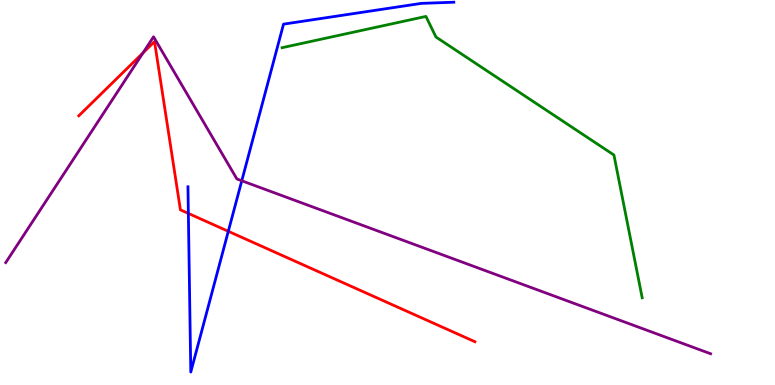[{'lines': ['blue', 'red'], 'intersections': [{'x': 2.43, 'y': 4.46}, {'x': 2.95, 'y': 3.99}]}, {'lines': ['green', 'red'], 'intersections': []}, {'lines': ['purple', 'red'], 'intersections': [{'x': 1.85, 'y': 8.63}]}, {'lines': ['blue', 'green'], 'intersections': []}, {'lines': ['blue', 'purple'], 'intersections': [{'x': 3.12, 'y': 5.3}]}, {'lines': ['green', 'purple'], 'intersections': []}]